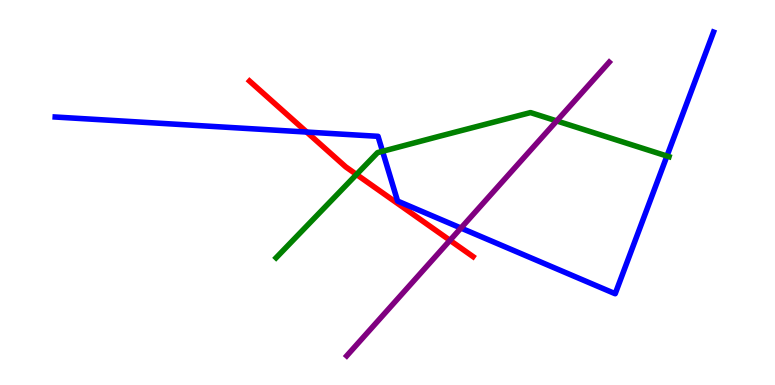[{'lines': ['blue', 'red'], 'intersections': [{'x': 3.96, 'y': 6.57}]}, {'lines': ['green', 'red'], 'intersections': [{'x': 4.6, 'y': 5.47}]}, {'lines': ['purple', 'red'], 'intersections': [{'x': 5.81, 'y': 3.76}]}, {'lines': ['blue', 'green'], 'intersections': [{'x': 4.94, 'y': 6.07}, {'x': 8.61, 'y': 5.95}]}, {'lines': ['blue', 'purple'], 'intersections': [{'x': 5.95, 'y': 4.08}]}, {'lines': ['green', 'purple'], 'intersections': [{'x': 7.18, 'y': 6.86}]}]